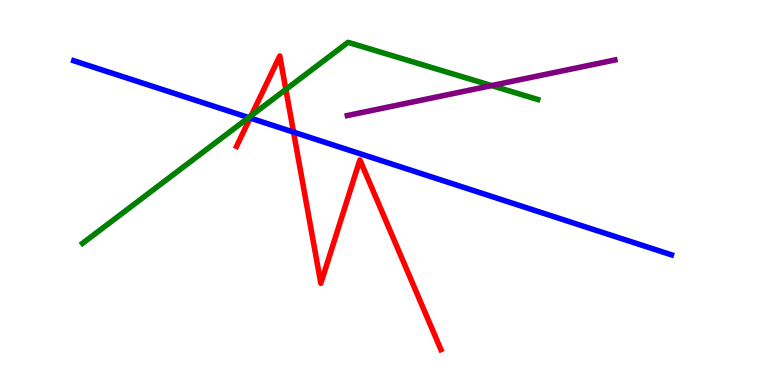[{'lines': ['blue', 'red'], 'intersections': [{'x': 3.23, 'y': 6.93}, {'x': 3.79, 'y': 6.57}]}, {'lines': ['green', 'red'], 'intersections': [{'x': 3.24, 'y': 7.0}, {'x': 3.69, 'y': 7.68}]}, {'lines': ['purple', 'red'], 'intersections': []}, {'lines': ['blue', 'green'], 'intersections': [{'x': 3.21, 'y': 6.95}]}, {'lines': ['blue', 'purple'], 'intersections': []}, {'lines': ['green', 'purple'], 'intersections': [{'x': 6.34, 'y': 7.78}]}]